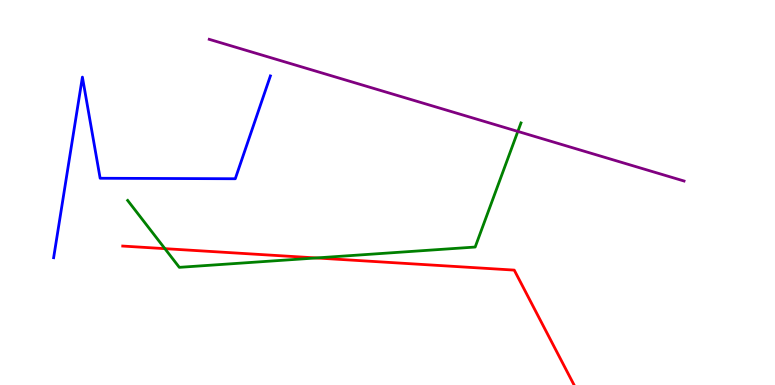[{'lines': ['blue', 'red'], 'intersections': []}, {'lines': ['green', 'red'], 'intersections': [{'x': 2.13, 'y': 3.54}, {'x': 4.08, 'y': 3.3}]}, {'lines': ['purple', 'red'], 'intersections': []}, {'lines': ['blue', 'green'], 'intersections': []}, {'lines': ['blue', 'purple'], 'intersections': []}, {'lines': ['green', 'purple'], 'intersections': [{'x': 6.68, 'y': 6.59}]}]